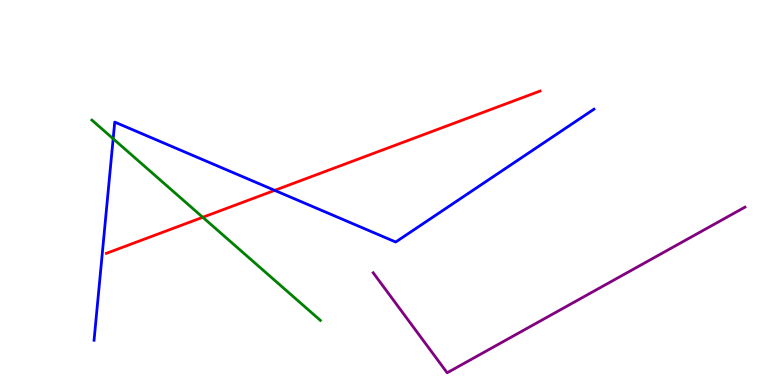[{'lines': ['blue', 'red'], 'intersections': [{'x': 3.54, 'y': 5.06}]}, {'lines': ['green', 'red'], 'intersections': [{'x': 2.62, 'y': 4.36}]}, {'lines': ['purple', 'red'], 'intersections': []}, {'lines': ['blue', 'green'], 'intersections': [{'x': 1.46, 'y': 6.4}]}, {'lines': ['blue', 'purple'], 'intersections': []}, {'lines': ['green', 'purple'], 'intersections': []}]